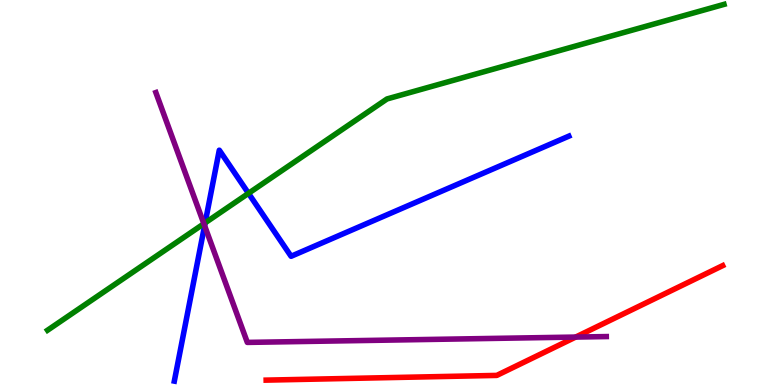[{'lines': ['blue', 'red'], 'intersections': []}, {'lines': ['green', 'red'], 'intersections': []}, {'lines': ['purple', 'red'], 'intersections': [{'x': 7.43, 'y': 1.24}]}, {'lines': ['blue', 'green'], 'intersections': [{'x': 2.65, 'y': 4.21}, {'x': 3.21, 'y': 4.98}]}, {'lines': ['blue', 'purple'], 'intersections': [{'x': 2.64, 'y': 4.14}]}, {'lines': ['green', 'purple'], 'intersections': [{'x': 2.63, 'y': 4.19}]}]